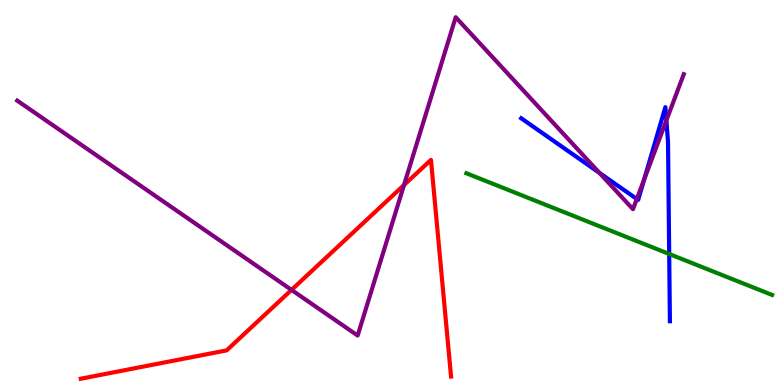[{'lines': ['blue', 'red'], 'intersections': []}, {'lines': ['green', 'red'], 'intersections': []}, {'lines': ['purple', 'red'], 'intersections': [{'x': 3.76, 'y': 2.47}, {'x': 5.21, 'y': 5.19}]}, {'lines': ['blue', 'green'], 'intersections': [{'x': 8.63, 'y': 3.4}]}, {'lines': ['blue', 'purple'], 'intersections': [{'x': 7.73, 'y': 5.51}, {'x': 8.22, 'y': 4.83}, {'x': 8.31, 'y': 5.34}, {'x': 8.6, 'y': 6.87}]}, {'lines': ['green', 'purple'], 'intersections': []}]